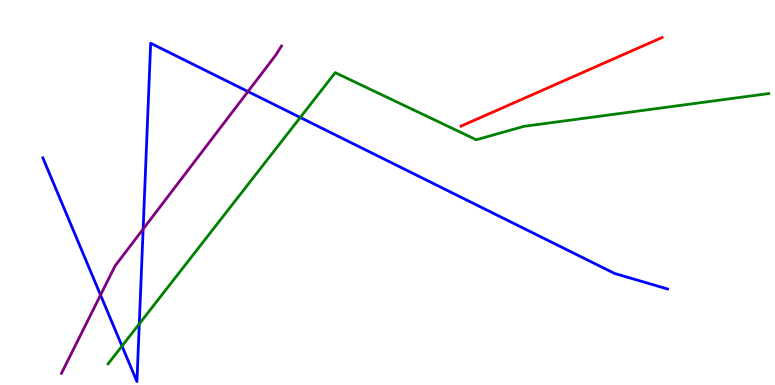[{'lines': ['blue', 'red'], 'intersections': []}, {'lines': ['green', 'red'], 'intersections': []}, {'lines': ['purple', 'red'], 'intersections': []}, {'lines': ['blue', 'green'], 'intersections': [{'x': 1.57, 'y': 1.01}, {'x': 1.8, 'y': 1.59}, {'x': 3.87, 'y': 6.95}]}, {'lines': ['blue', 'purple'], 'intersections': [{'x': 1.3, 'y': 2.34}, {'x': 1.85, 'y': 4.05}, {'x': 3.2, 'y': 7.62}]}, {'lines': ['green', 'purple'], 'intersections': []}]